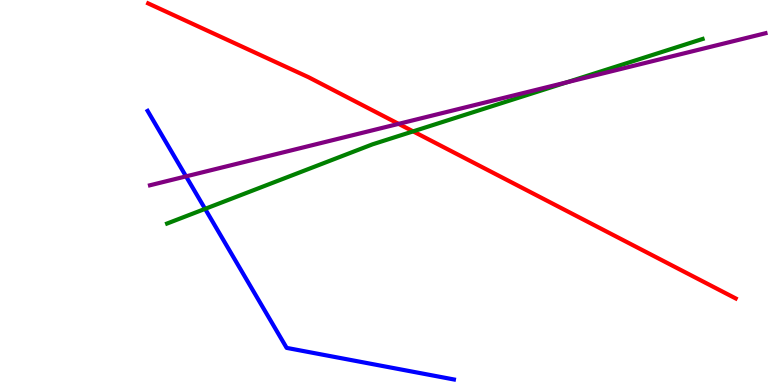[{'lines': ['blue', 'red'], 'intersections': []}, {'lines': ['green', 'red'], 'intersections': [{'x': 5.33, 'y': 6.59}]}, {'lines': ['purple', 'red'], 'intersections': [{'x': 5.14, 'y': 6.78}]}, {'lines': ['blue', 'green'], 'intersections': [{'x': 2.65, 'y': 4.57}]}, {'lines': ['blue', 'purple'], 'intersections': [{'x': 2.4, 'y': 5.42}]}, {'lines': ['green', 'purple'], 'intersections': [{'x': 7.31, 'y': 7.86}]}]